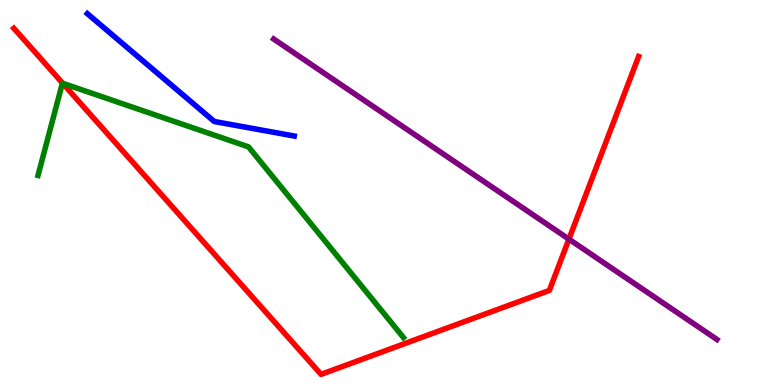[{'lines': ['blue', 'red'], 'intersections': []}, {'lines': ['green', 'red'], 'intersections': [{'x': 0.808, 'y': 7.84}]}, {'lines': ['purple', 'red'], 'intersections': [{'x': 7.34, 'y': 3.79}]}, {'lines': ['blue', 'green'], 'intersections': []}, {'lines': ['blue', 'purple'], 'intersections': []}, {'lines': ['green', 'purple'], 'intersections': []}]